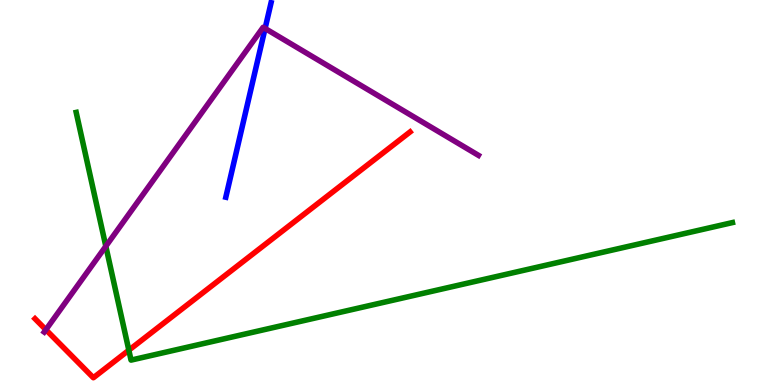[{'lines': ['blue', 'red'], 'intersections': []}, {'lines': ['green', 'red'], 'intersections': [{'x': 1.66, 'y': 0.904}]}, {'lines': ['purple', 'red'], 'intersections': [{'x': 0.592, 'y': 1.44}]}, {'lines': ['blue', 'green'], 'intersections': []}, {'lines': ['blue', 'purple'], 'intersections': [{'x': 3.42, 'y': 9.26}]}, {'lines': ['green', 'purple'], 'intersections': [{'x': 1.37, 'y': 3.6}]}]